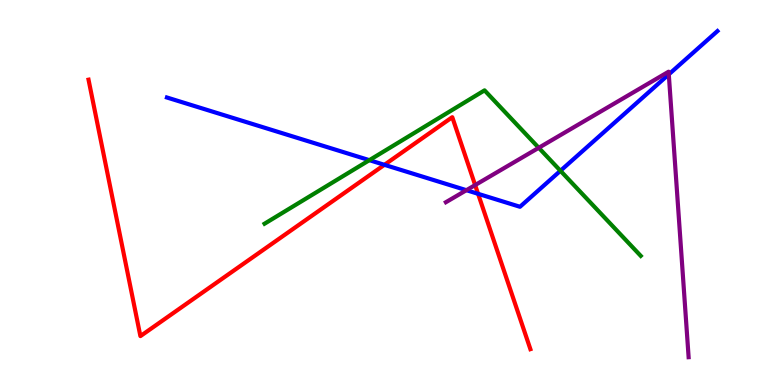[{'lines': ['blue', 'red'], 'intersections': [{'x': 4.96, 'y': 5.72}, {'x': 6.17, 'y': 4.97}]}, {'lines': ['green', 'red'], 'intersections': []}, {'lines': ['purple', 'red'], 'intersections': [{'x': 6.13, 'y': 5.19}]}, {'lines': ['blue', 'green'], 'intersections': [{'x': 4.77, 'y': 5.84}, {'x': 7.23, 'y': 5.56}]}, {'lines': ['blue', 'purple'], 'intersections': [{'x': 6.02, 'y': 5.06}, {'x': 8.63, 'y': 8.07}]}, {'lines': ['green', 'purple'], 'intersections': [{'x': 6.95, 'y': 6.16}]}]